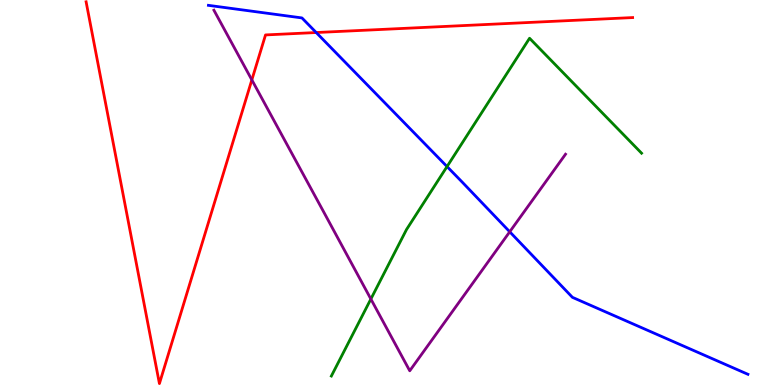[{'lines': ['blue', 'red'], 'intersections': [{'x': 4.08, 'y': 9.15}]}, {'lines': ['green', 'red'], 'intersections': []}, {'lines': ['purple', 'red'], 'intersections': [{'x': 3.25, 'y': 7.92}]}, {'lines': ['blue', 'green'], 'intersections': [{'x': 5.77, 'y': 5.67}]}, {'lines': ['blue', 'purple'], 'intersections': [{'x': 6.58, 'y': 3.98}]}, {'lines': ['green', 'purple'], 'intersections': [{'x': 4.79, 'y': 2.23}]}]